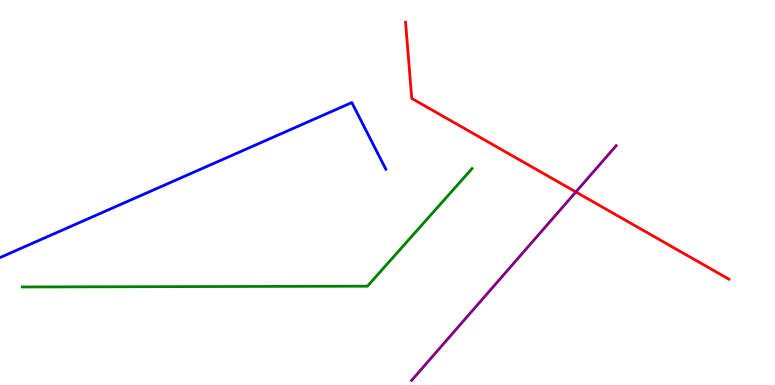[{'lines': ['blue', 'red'], 'intersections': []}, {'lines': ['green', 'red'], 'intersections': []}, {'lines': ['purple', 'red'], 'intersections': [{'x': 7.43, 'y': 5.01}]}, {'lines': ['blue', 'green'], 'intersections': []}, {'lines': ['blue', 'purple'], 'intersections': []}, {'lines': ['green', 'purple'], 'intersections': []}]